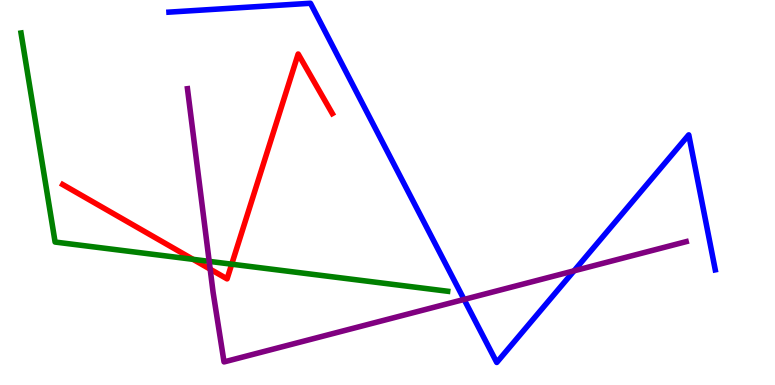[{'lines': ['blue', 'red'], 'intersections': []}, {'lines': ['green', 'red'], 'intersections': [{'x': 2.49, 'y': 3.26}, {'x': 2.99, 'y': 3.14}]}, {'lines': ['purple', 'red'], 'intersections': [{'x': 2.71, 'y': 3.01}]}, {'lines': ['blue', 'green'], 'intersections': []}, {'lines': ['blue', 'purple'], 'intersections': [{'x': 5.99, 'y': 2.22}, {'x': 7.41, 'y': 2.97}]}, {'lines': ['green', 'purple'], 'intersections': [{'x': 2.7, 'y': 3.21}]}]